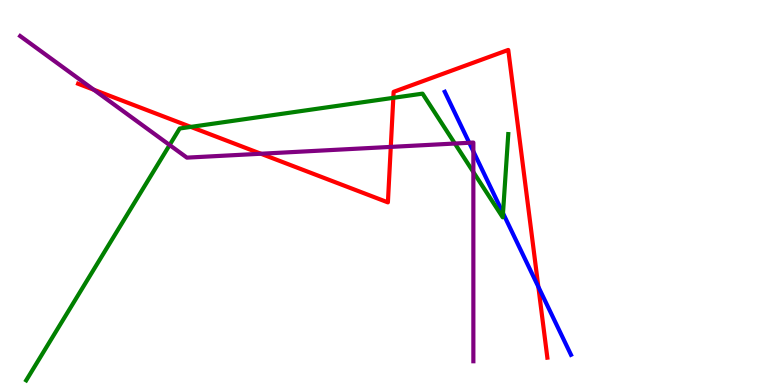[{'lines': ['blue', 'red'], 'intersections': [{'x': 6.95, 'y': 2.55}]}, {'lines': ['green', 'red'], 'intersections': [{'x': 2.46, 'y': 6.7}, {'x': 5.08, 'y': 7.46}]}, {'lines': ['purple', 'red'], 'intersections': [{'x': 1.21, 'y': 7.67}, {'x': 3.37, 'y': 6.01}, {'x': 5.04, 'y': 6.18}]}, {'lines': ['blue', 'green'], 'intersections': [{'x': 6.49, 'y': 4.46}]}, {'lines': ['blue', 'purple'], 'intersections': [{'x': 6.05, 'y': 6.29}, {'x': 6.11, 'y': 6.07}]}, {'lines': ['green', 'purple'], 'intersections': [{'x': 2.19, 'y': 6.23}, {'x': 5.87, 'y': 6.27}, {'x': 6.11, 'y': 5.53}]}]